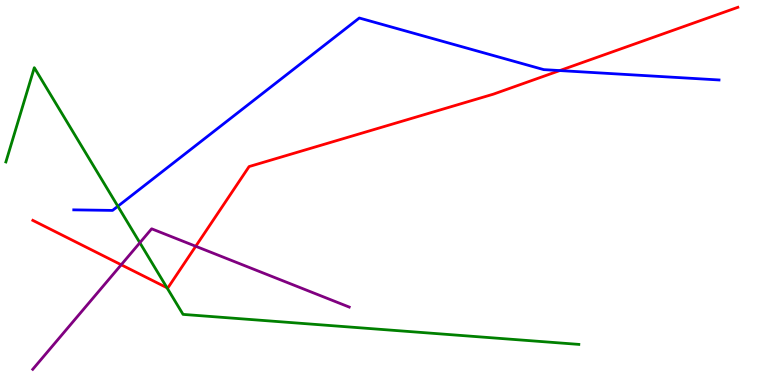[{'lines': ['blue', 'red'], 'intersections': [{'x': 7.22, 'y': 8.17}]}, {'lines': ['green', 'red'], 'intersections': [{'x': 2.15, 'y': 2.53}]}, {'lines': ['purple', 'red'], 'intersections': [{'x': 1.56, 'y': 3.12}, {'x': 2.53, 'y': 3.6}]}, {'lines': ['blue', 'green'], 'intersections': [{'x': 1.52, 'y': 4.64}]}, {'lines': ['blue', 'purple'], 'intersections': []}, {'lines': ['green', 'purple'], 'intersections': [{'x': 1.8, 'y': 3.69}]}]